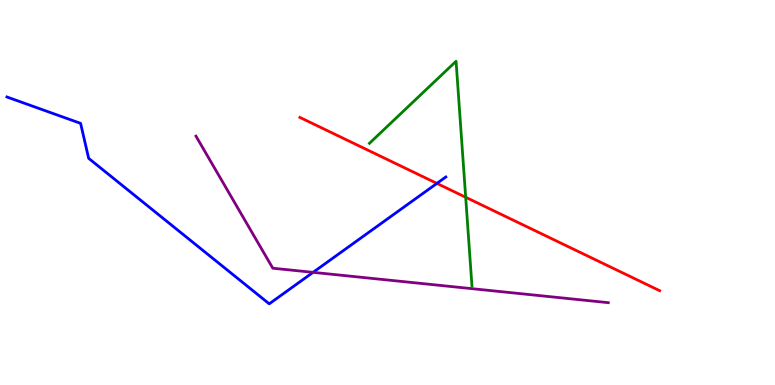[{'lines': ['blue', 'red'], 'intersections': [{'x': 5.64, 'y': 5.24}]}, {'lines': ['green', 'red'], 'intersections': [{'x': 6.01, 'y': 4.88}]}, {'lines': ['purple', 'red'], 'intersections': []}, {'lines': ['blue', 'green'], 'intersections': []}, {'lines': ['blue', 'purple'], 'intersections': [{'x': 4.04, 'y': 2.93}]}, {'lines': ['green', 'purple'], 'intersections': []}]